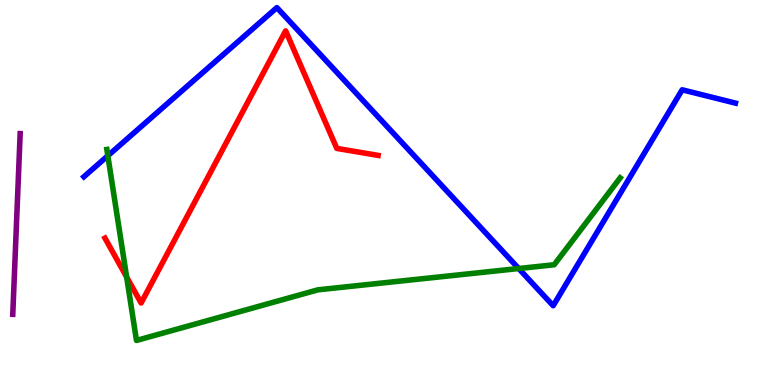[{'lines': ['blue', 'red'], 'intersections': []}, {'lines': ['green', 'red'], 'intersections': [{'x': 1.63, 'y': 2.81}]}, {'lines': ['purple', 'red'], 'intersections': []}, {'lines': ['blue', 'green'], 'intersections': [{'x': 1.39, 'y': 5.95}, {'x': 6.69, 'y': 3.03}]}, {'lines': ['blue', 'purple'], 'intersections': []}, {'lines': ['green', 'purple'], 'intersections': []}]